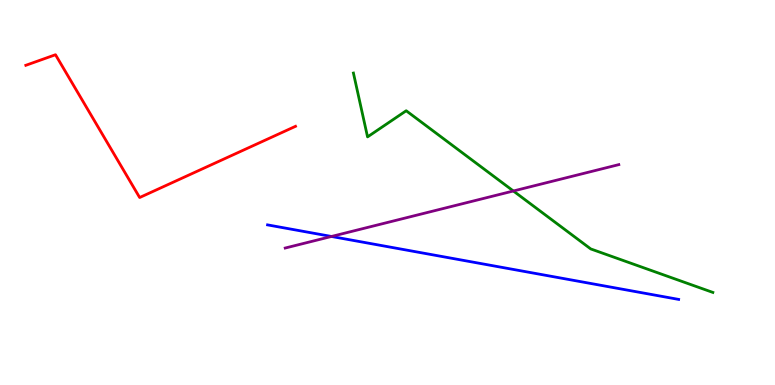[{'lines': ['blue', 'red'], 'intersections': []}, {'lines': ['green', 'red'], 'intersections': []}, {'lines': ['purple', 'red'], 'intersections': []}, {'lines': ['blue', 'green'], 'intersections': []}, {'lines': ['blue', 'purple'], 'intersections': [{'x': 4.28, 'y': 3.86}]}, {'lines': ['green', 'purple'], 'intersections': [{'x': 6.62, 'y': 5.04}]}]